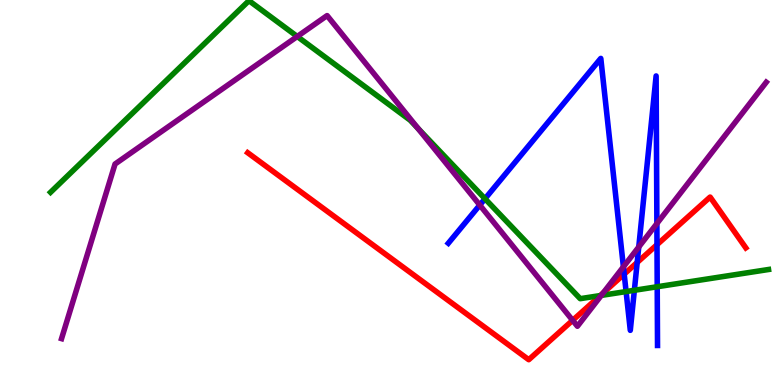[{'lines': ['blue', 'red'], 'intersections': [{'x': 8.05, 'y': 2.88}, {'x': 8.22, 'y': 3.18}, {'x': 8.48, 'y': 3.64}]}, {'lines': ['green', 'red'], 'intersections': [{'x': 7.75, 'y': 2.32}]}, {'lines': ['purple', 'red'], 'intersections': [{'x': 7.39, 'y': 1.68}, {'x': 7.78, 'y': 2.39}]}, {'lines': ['blue', 'green'], 'intersections': [{'x': 6.26, 'y': 4.84}, {'x': 8.08, 'y': 2.43}, {'x': 8.19, 'y': 2.46}, {'x': 8.48, 'y': 2.55}]}, {'lines': ['blue', 'purple'], 'intersections': [{'x': 6.19, 'y': 4.67}, {'x': 8.04, 'y': 3.07}, {'x': 8.24, 'y': 3.58}, {'x': 8.48, 'y': 4.19}]}, {'lines': ['green', 'purple'], 'intersections': [{'x': 3.84, 'y': 9.05}, {'x': 5.4, 'y': 6.66}, {'x': 7.76, 'y': 2.33}]}]